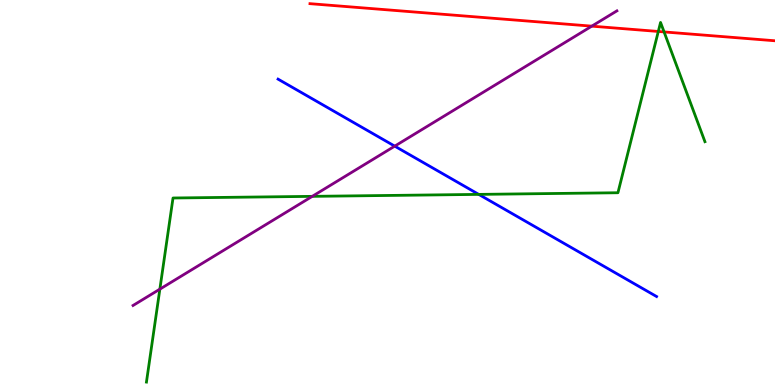[{'lines': ['blue', 'red'], 'intersections': []}, {'lines': ['green', 'red'], 'intersections': [{'x': 8.49, 'y': 9.18}, {'x': 8.57, 'y': 9.17}]}, {'lines': ['purple', 'red'], 'intersections': [{'x': 7.64, 'y': 9.32}]}, {'lines': ['blue', 'green'], 'intersections': [{'x': 6.18, 'y': 4.95}]}, {'lines': ['blue', 'purple'], 'intersections': [{'x': 5.09, 'y': 6.2}]}, {'lines': ['green', 'purple'], 'intersections': [{'x': 2.06, 'y': 2.49}, {'x': 4.03, 'y': 4.9}]}]